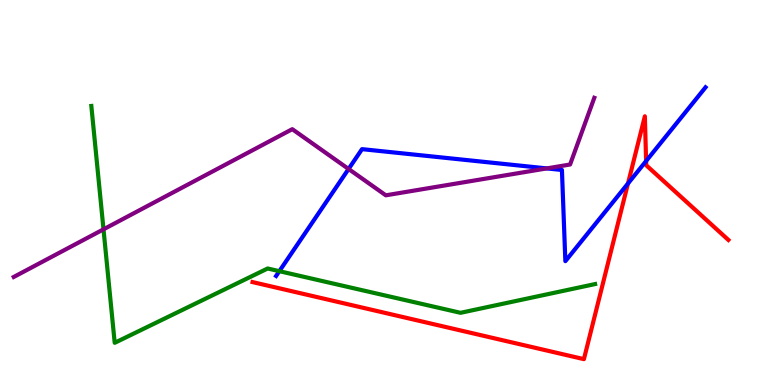[{'lines': ['blue', 'red'], 'intersections': [{'x': 8.1, 'y': 5.23}, {'x': 8.34, 'y': 5.82}]}, {'lines': ['green', 'red'], 'intersections': []}, {'lines': ['purple', 'red'], 'intersections': []}, {'lines': ['blue', 'green'], 'intersections': [{'x': 3.6, 'y': 2.96}]}, {'lines': ['blue', 'purple'], 'intersections': [{'x': 4.5, 'y': 5.61}, {'x': 7.06, 'y': 5.63}]}, {'lines': ['green', 'purple'], 'intersections': [{'x': 1.34, 'y': 4.04}]}]